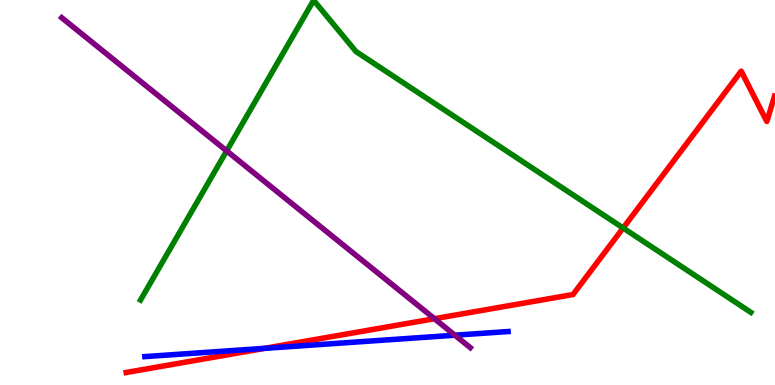[{'lines': ['blue', 'red'], 'intersections': [{'x': 3.41, 'y': 0.952}]}, {'lines': ['green', 'red'], 'intersections': [{'x': 8.04, 'y': 4.08}]}, {'lines': ['purple', 'red'], 'intersections': [{'x': 5.61, 'y': 1.72}]}, {'lines': ['blue', 'green'], 'intersections': []}, {'lines': ['blue', 'purple'], 'intersections': [{'x': 5.87, 'y': 1.29}]}, {'lines': ['green', 'purple'], 'intersections': [{'x': 2.92, 'y': 6.08}]}]